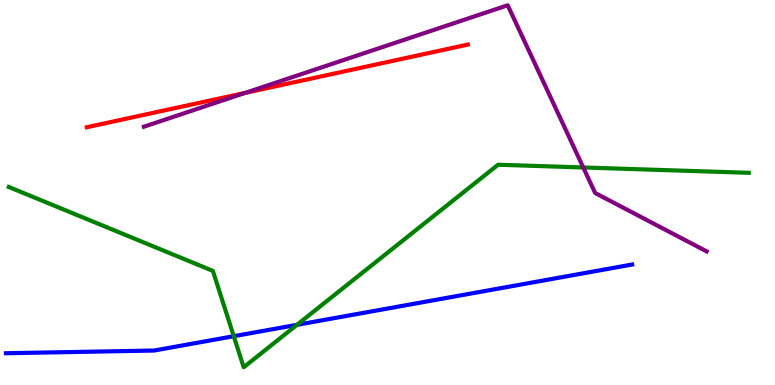[{'lines': ['blue', 'red'], 'intersections': []}, {'lines': ['green', 'red'], 'intersections': []}, {'lines': ['purple', 'red'], 'intersections': [{'x': 3.16, 'y': 7.59}]}, {'lines': ['blue', 'green'], 'intersections': [{'x': 3.02, 'y': 1.27}, {'x': 3.83, 'y': 1.56}]}, {'lines': ['blue', 'purple'], 'intersections': []}, {'lines': ['green', 'purple'], 'intersections': [{'x': 7.53, 'y': 5.65}]}]